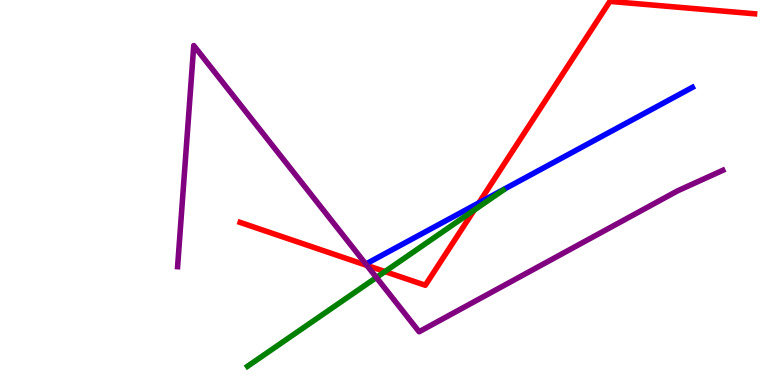[{'lines': ['blue', 'red'], 'intersections': [{'x': 6.18, 'y': 4.73}]}, {'lines': ['green', 'red'], 'intersections': [{'x': 4.97, 'y': 2.95}, {'x': 6.12, 'y': 4.54}]}, {'lines': ['purple', 'red'], 'intersections': [{'x': 4.73, 'y': 3.11}]}, {'lines': ['blue', 'green'], 'intersections': []}, {'lines': ['blue', 'purple'], 'intersections': []}, {'lines': ['green', 'purple'], 'intersections': [{'x': 4.86, 'y': 2.79}]}]